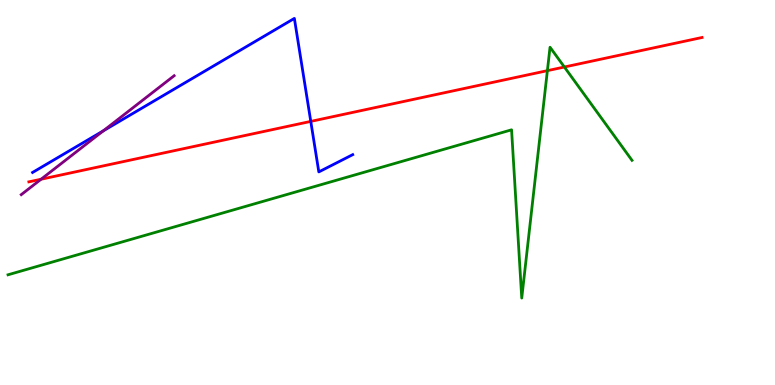[{'lines': ['blue', 'red'], 'intersections': [{'x': 4.01, 'y': 6.85}]}, {'lines': ['green', 'red'], 'intersections': [{'x': 7.06, 'y': 8.16}, {'x': 7.28, 'y': 8.26}]}, {'lines': ['purple', 'red'], 'intersections': [{'x': 0.53, 'y': 5.34}]}, {'lines': ['blue', 'green'], 'intersections': []}, {'lines': ['blue', 'purple'], 'intersections': [{'x': 1.33, 'y': 6.6}]}, {'lines': ['green', 'purple'], 'intersections': []}]